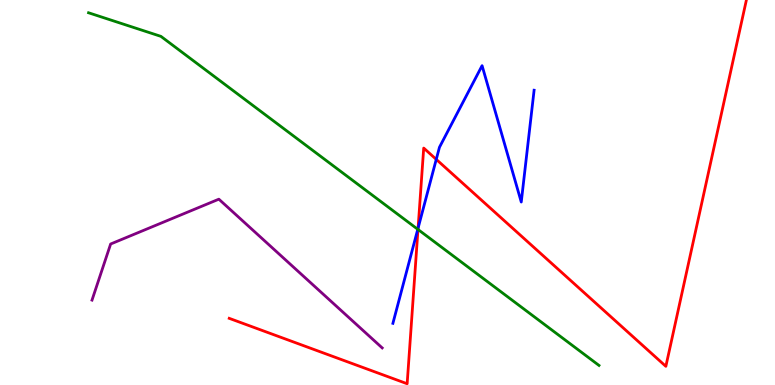[{'lines': ['blue', 'red'], 'intersections': [{'x': 5.39, 'y': 4.08}, {'x': 5.63, 'y': 5.86}]}, {'lines': ['green', 'red'], 'intersections': [{'x': 5.39, 'y': 4.04}]}, {'lines': ['purple', 'red'], 'intersections': []}, {'lines': ['blue', 'green'], 'intersections': [{'x': 5.39, 'y': 4.04}]}, {'lines': ['blue', 'purple'], 'intersections': []}, {'lines': ['green', 'purple'], 'intersections': []}]